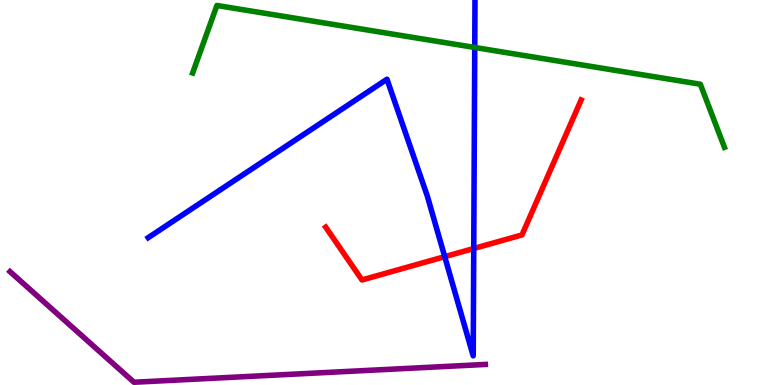[{'lines': ['blue', 'red'], 'intersections': [{'x': 5.74, 'y': 3.33}, {'x': 6.11, 'y': 3.55}]}, {'lines': ['green', 'red'], 'intersections': []}, {'lines': ['purple', 'red'], 'intersections': []}, {'lines': ['blue', 'green'], 'intersections': [{'x': 6.13, 'y': 8.77}]}, {'lines': ['blue', 'purple'], 'intersections': []}, {'lines': ['green', 'purple'], 'intersections': []}]